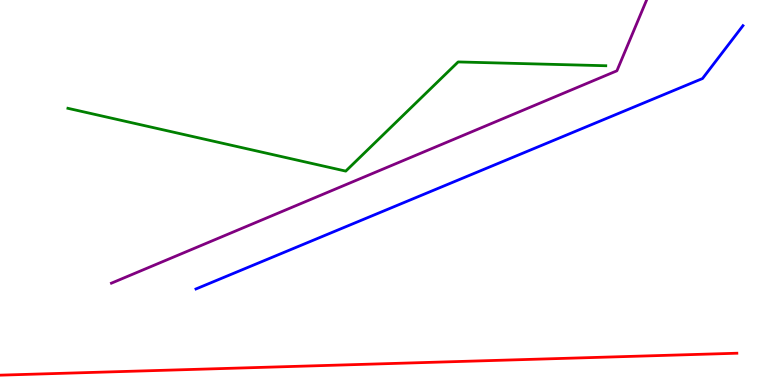[{'lines': ['blue', 'red'], 'intersections': []}, {'lines': ['green', 'red'], 'intersections': []}, {'lines': ['purple', 'red'], 'intersections': []}, {'lines': ['blue', 'green'], 'intersections': []}, {'lines': ['blue', 'purple'], 'intersections': []}, {'lines': ['green', 'purple'], 'intersections': []}]